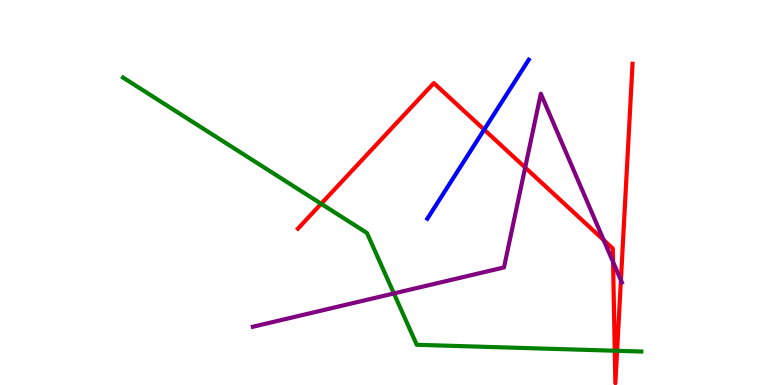[{'lines': ['blue', 'red'], 'intersections': [{'x': 6.25, 'y': 6.63}]}, {'lines': ['green', 'red'], 'intersections': [{'x': 4.14, 'y': 4.71}, {'x': 7.93, 'y': 0.89}, {'x': 7.96, 'y': 0.888}]}, {'lines': ['purple', 'red'], 'intersections': [{'x': 6.78, 'y': 5.65}, {'x': 7.79, 'y': 3.76}, {'x': 7.91, 'y': 3.2}, {'x': 8.01, 'y': 2.72}]}, {'lines': ['blue', 'green'], 'intersections': []}, {'lines': ['blue', 'purple'], 'intersections': []}, {'lines': ['green', 'purple'], 'intersections': [{'x': 5.08, 'y': 2.38}]}]